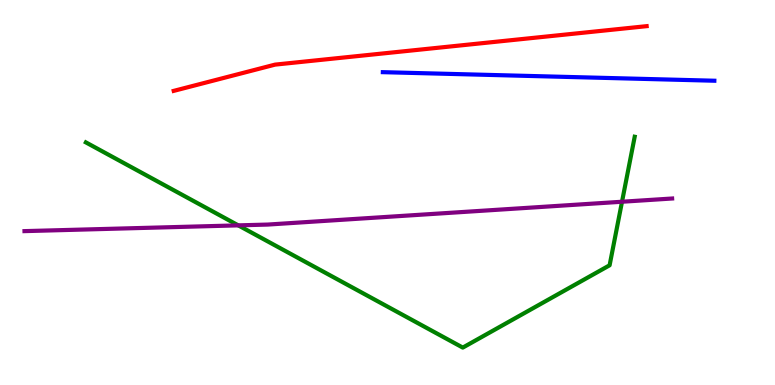[{'lines': ['blue', 'red'], 'intersections': []}, {'lines': ['green', 'red'], 'intersections': []}, {'lines': ['purple', 'red'], 'intersections': []}, {'lines': ['blue', 'green'], 'intersections': []}, {'lines': ['blue', 'purple'], 'intersections': []}, {'lines': ['green', 'purple'], 'intersections': [{'x': 3.07, 'y': 4.15}, {'x': 8.03, 'y': 4.76}]}]